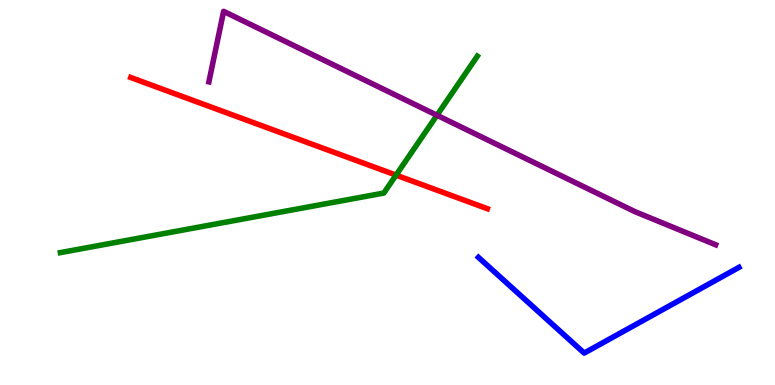[{'lines': ['blue', 'red'], 'intersections': []}, {'lines': ['green', 'red'], 'intersections': [{'x': 5.11, 'y': 5.45}]}, {'lines': ['purple', 'red'], 'intersections': []}, {'lines': ['blue', 'green'], 'intersections': []}, {'lines': ['blue', 'purple'], 'intersections': []}, {'lines': ['green', 'purple'], 'intersections': [{'x': 5.64, 'y': 7.01}]}]